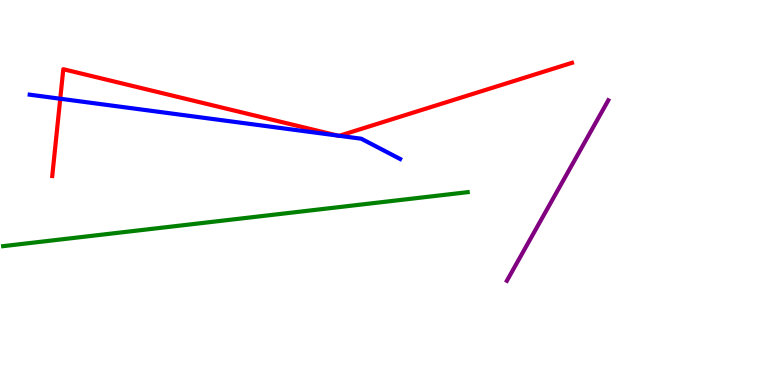[{'lines': ['blue', 'red'], 'intersections': [{'x': 0.777, 'y': 7.44}, {'x': 4.36, 'y': 6.48}, {'x': 4.38, 'y': 6.47}]}, {'lines': ['green', 'red'], 'intersections': []}, {'lines': ['purple', 'red'], 'intersections': []}, {'lines': ['blue', 'green'], 'intersections': []}, {'lines': ['blue', 'purple'], 'intersections': []}, {'lines': ['green', 'purple'], 'intersections': []}]